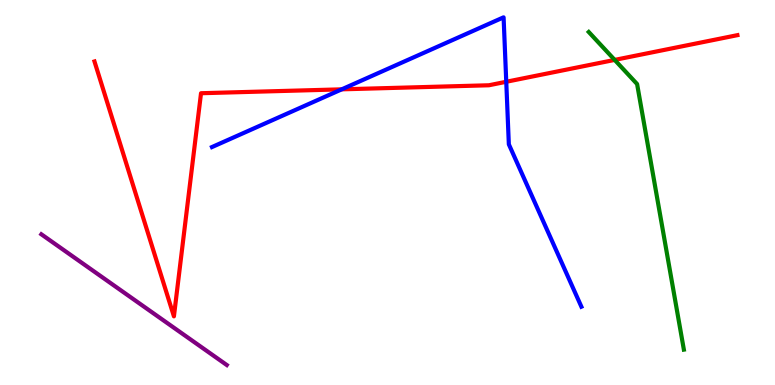[{'lines': ['blue', 'red'], 'intersections': [{'x': 4.41, 'y': 7.68}, {'x': 6.53, 'y': 7.88}]}, {'lines': ['green', 'red'], 'intersections': [{'x': 7.93, 'y': 8.44}]}, {'lines': ['purple', 'red'], 'intersections': []}, {'lines': ['blue', 'green'], 'intersections': []}, {'lines': ['blue', 'purple'], 'intersections': []}, {'lines': ['green', 'purple'], 'intersections': []}]